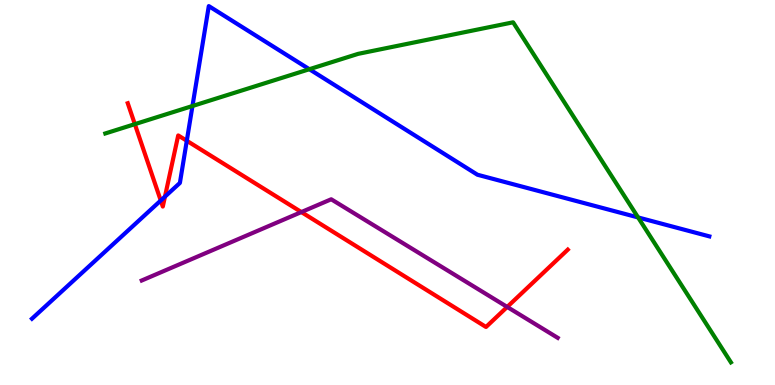[{'lines': ['blue', 'red'], 'intersections': [{'x': 2.07, 'y': 4.79}, {'x': 2.13, 'y': 4.89}, {'x': 2.41, 'y': 6.34}]}, {'lines': ['green', 'red'], 'intersections': [{'x': 1.74, 'y': 6.78}]}, {'lines': ['purple', 'red'], 'intersections': [{'x': 3.89, 'y': 4.49}, {'x': 6.54, 'y': 2.03}]}, {'lines': ['blue', 'green'], 'intersections': [{'x': 2.48, 'y': 7.25}, {'x': 3.99, 'y': 8.2}, {'x': 8.23, 'y': 4.35}]}, {'lines': ['blue', 'purple'], 'intersections': []}, {'lines': ['green', 'purple'], 'intersections': []}]